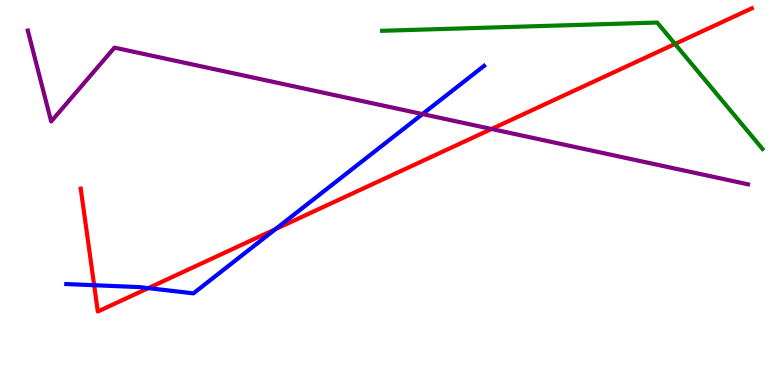[{'lines': ['blue', 'red'], 'intersections': [{'x': 1.21, 'y': 2.59}, {'x': 1.91, 'y': 2.52}, {'x': 3.55, 'y': 4.05}]}, {'lines': ['green', 'red'], 'intersections': [{'x': 8.71, 'y': 8.86}]}, {'lines': ['purple', 'red'], 'intersections': [{'x': 6.34, 'y': 6.65}]}, {'lines': ['blue', 'green'], 'intersections': []}, {'lines': ['blue', 'purple'], 'intersections': [{'x': 5.45, 'y': 7.04}]}, {'lines': ['green', 'purple'], 'intersections': []}]